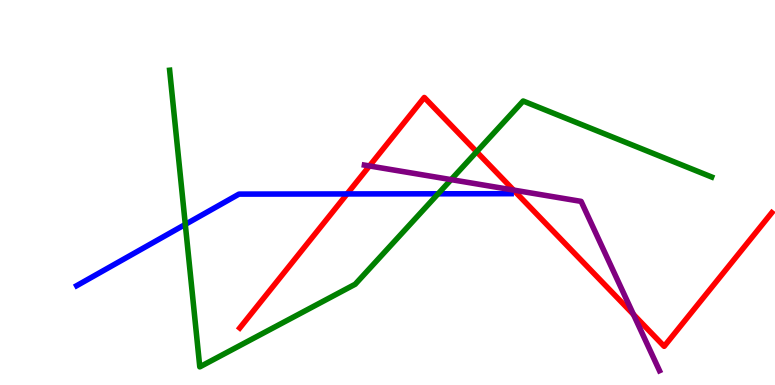[{'lines': ['blue', 'red'], 'intersections': [{'x': 4.48, 'y': 4.96}]}, {'lines': ['green', 'red'], 'intersections': [{'x': 6.15, 'y': 6.06}]}, {'lines': ['purple', 'red'], 'intersections': [{'x': 4.77, 'y': 5.69}, {'x': 6.63, 'y': 5.06}, {'x': 8.17, 'y': 1.83}]}, {'lines': ['blue', 'green'], 'intersections': [{'x': 2.39, 'y': 4.17}, {'x': 5.65, 'y': 4.97}]}, {'lines': ['blue', 'purple'], 'intersections': []}, {'lines': ['green', 'purple'], 'intersections': [{'x': 5.82, 'y': 5.33}]}]